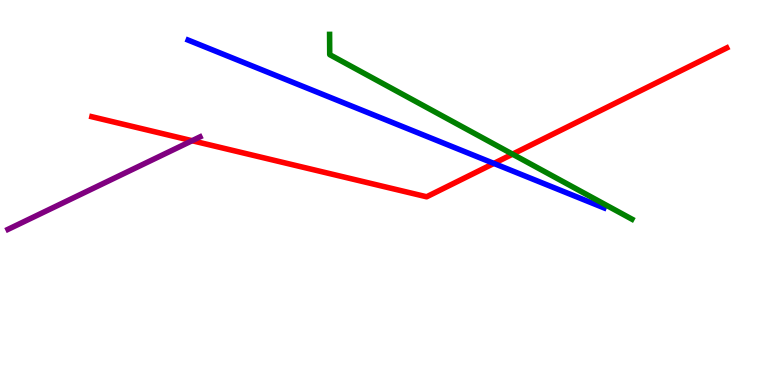[{'lines': ['blue', 'red'], 'intersections': [{'x': 6.37, 'y': 5.76}]}, {'lines': ['green', 'red'], 'intersections': [{'x': 6.61, 'y': 6.0}]}, {'lines': ['purple', 'red'], 'intersections': [{'x': 2.48, 'y': 6.35}]}, {'lines': ['blue', 'green'], 'intersections': []}, {'lines': ['blue', 'purple'], 'intersections': []}, {'lines': ['green', 'purple'], 'intersections': []}]